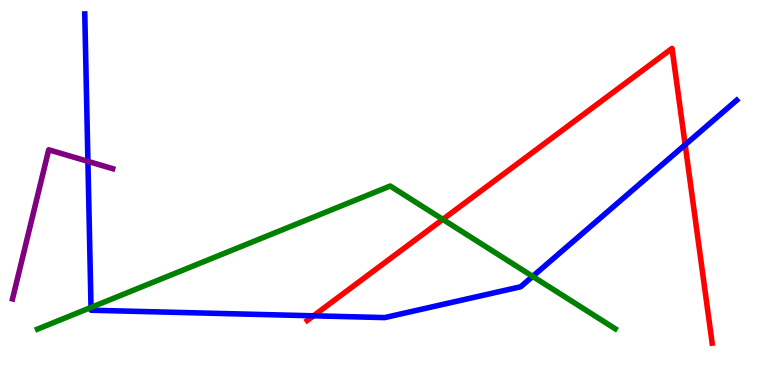[{'lines': ['blue', 'red'], 'intersections': [{'x': 4.05, 'y': 1.8}, {'x': 8.84, 'y': 6.24}]}, {'lines': ['green', 'red'], 'intersections': [{'x': 5.71, 'y': 4.3}]}, {'lines': ['purple', 'red'], 'intersections': []}, {'lines': ['blue', 'green'], 'intersections': [{'x': 1.17, 'y': 2.01}, {'x': 6.87, 'y': 2.82}]}, {'lines': ['blue', 'purple'], 'intersections': [{'x': 1.13, 'y': 5.81}]}, {'lines': ['green', 'purple'], 'intersections': []}]